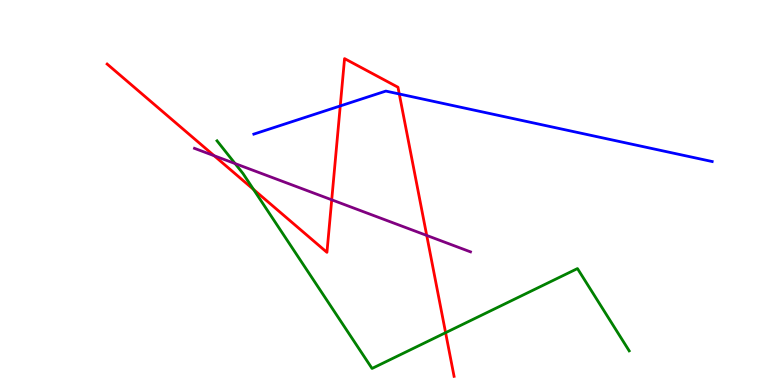[{'lines': ['blue', 'red'], 'intersections': [{'x': 4.39, 'y': 7.25}, {'x': 5.15, 'y': 7.56}]}, {'lines': ['green', 'red'], 'intersections': [{'x': 3.27, 'y': 5.08}, {'x': 5.75, 'y': 1.36}]}, {'lines': ['purple', 'red'], 'intersections': [{'x': 2.76, 'y': 5.96}, {'x': 4.28, 'y': 4.81}, {'x': 5.51, 'y': 3.88}]}, {'lines': ['blue', 'green'], 'intersections': []}, {'lines': ['blue', 'purple'], 'intersections': []}, {'lines': ['green', 'purple'], 'intersections': [{'x': 3.03, 'y': 5.75}]}]